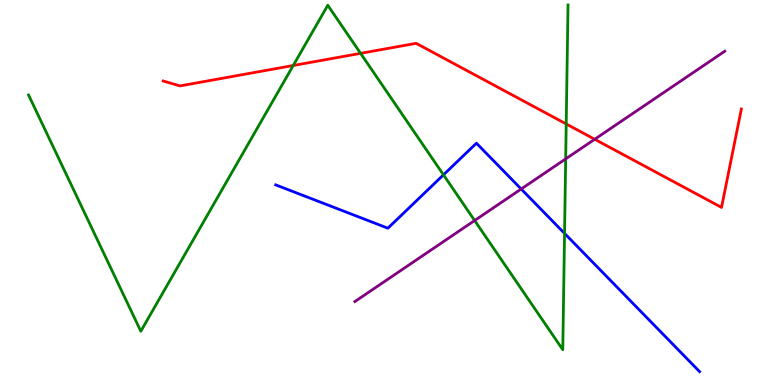[{'lines': ['blue', 'red'], 'intersections': []}, {'lines': ['green', 'red'], 'intersections': [{'x': 3.78, 'y': 8.3}, {'x': 4.65, 'y': 8.61}, {'x': 7.31, 'y': 6.78}]}, {'lines': ['purple', 'red'], 'intersections': [{'x': 7.67, 'y': 6.38}]}, {'lines': ['blue', 'green'], 'intersections': [{'x': 5.72, 'y': 5.46}, {'x': 7.28, 'y': 3.94}]}, {'lines': ['blue', 'purple'], 'intersections': [{'x': 6.72, 'y': 5.09}]}, {'lines': ['green', 'purple'], 'intersections': [{'x': 6.12, 'y': 4.27}, {'x': 7.3, 'y': 5.87}]}]